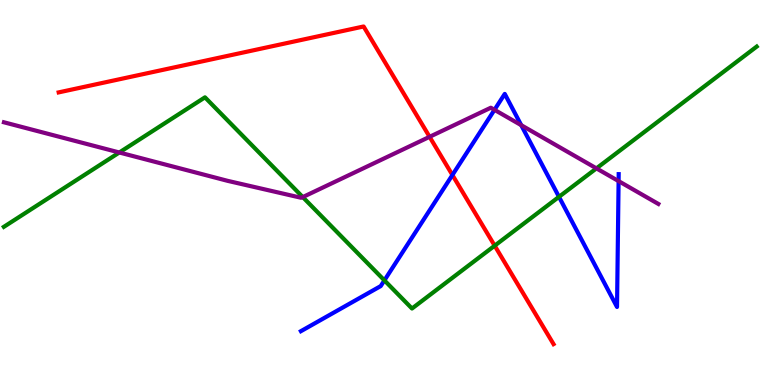[{'lines': ['blue', 'red'], 'intersections': [{'x': 5.84, 'y': 5.45}]}, {'lines': ['green', 'red'], 'intersections': [{'x': 6.38, 'y': 3.62}]}, {'lines': ['purple', 'red'], 'intersections': [{'x': 5.54, 'y': 6.45}]}, {'lines': ['blue', 'green'], 'intersections': [{'x': 4.96, 'y': 2.72}, {'x': 7.21, 'y': 4.89}]}, {'lines': ['blue', 'purple'], 'intersections': [{'x': 6.38, 'y': 7.15}, {'x': 6.73, 'y': 6.75}, {'x': 7.98, 'y': 5.3}]}, {'lines': ['green', 'purple'], 'intersections': [{'x': 1.54, 'y': 6.04}, {'x': 3.91, 'y': 4.88}, {'x': 7.7, 'y': 5.63}]}]